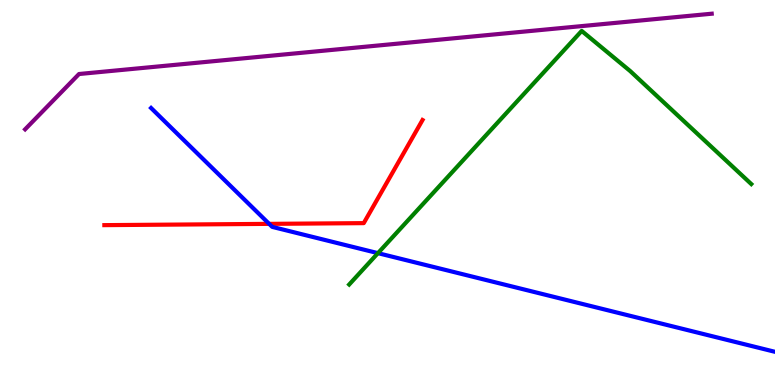[{'lines': ['blue', 'red'], 'intersections': [{'x': 3.47, 'y': 4.19}]}, {'lines': ['green', 'red'], 'intersections': []}, {'lines': ['purple', 'red'], 'intersections': []}, {'lines': ['blue', 'green'], 'intersections': [{'x': 4.88, 'y': 3.42}]}, {'lines': ['blue', 'purple'], 'intersections': []}, {'lines': ['green', 'purple'], 'intersections': []}]